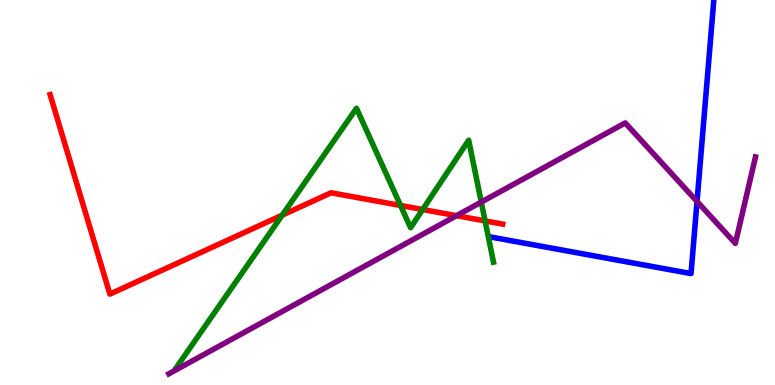[{'lines': ['blue', 'red'], 'intersections': []}, {'lines': ['green', 'red'], 'intersections': [{'x': 3.64, 'y': 4.41}, {'x': 5.17, 'y': 4.66}, {'x': 5.45, 'y': 4.56}, {'x': 6.26, 'y': 4.26}]}, {'lines': ['purple', 'red'], 'intersections': [{'x': 5.89, 'y': 4.4}]}, {'lines': ['blue', 'green'], 'intersections': []}, {'lines': ['blue', 'purple'], 'intersections': [{'x': 8.99, 'y': 4.77}]}, {'lines': ['green', 'purple'], 'intersections': [{'x': 6.21, 'y': 4.75}]}]